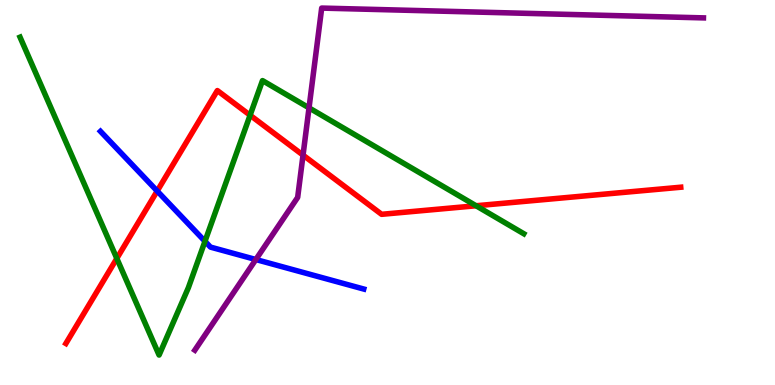[{'lines': ['blue', 'red'], 'intersections': [{'x': 2.03, 'y': 5.04}]}, {'lines': ['green', 'red'], 'intersections': [{'x': 1.51, 'y': 3.29}, {'x': 3.23, 'y': 7.01}, {'x': 6.14, 'y': 4.66}]}, {'lines': ['purple', 'red'], 'intersections': [{'x': 3.91, 'y': 5.97}]}, {'lines': ['blue', 'green'], 'intersections': [{'x': 2.64, 'y': 3.73}]}, {'lines': ['blue', 'purple'], 'intersections': [{'x': 3.3, 'y': 3.26}]}, {'lines': ['green', 'purple'], 'intersections': [{'x': 3.99, 'y': 7.2}]}]